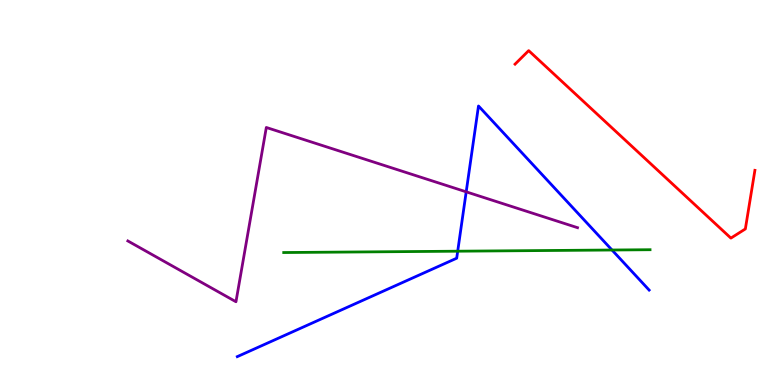[{'lines': ['blue', 'red'], 'intersections': []}, {'lines': ['green', 'red'], 'intersections': []}, {'lines': ['purple', 'red'], 'intersections': []}, {'lines': ['blue', 'green'], 'intersections': [{'x': 5.91, 'y': 3.48}, {'x': 7.9, 'y': 3.51}]}, {'lines': ['blue', 'purple'], 'intersections': [{'x': 6.02, 'y': 5.02}]}, {'lines': ['green', 'purple'], 'intersections': []}]